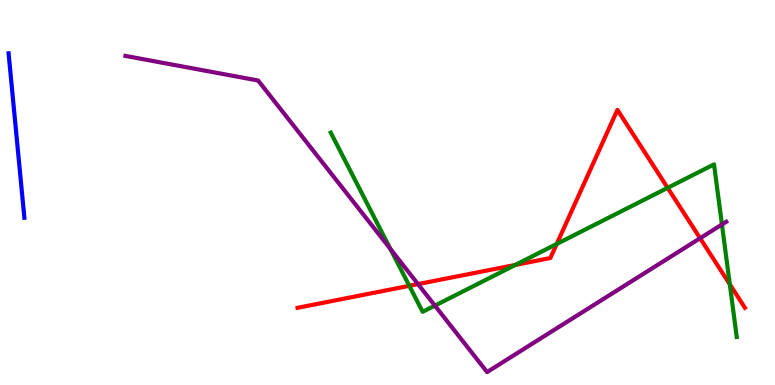[{'lines': ['blue', 'red'], 'intersections': []}, {'lines': ['green', 'red'], 'intersections': [{'x': 5.28, 'y': 2.58}, {'x': 6.65, 'y': 3.12}, {'x': 7.18, 'y': 3.66}, {'x': 8.61, 'y': 5.12}, {'x': 9.42, 'y': 2.62}]}, {'lines': ['purple', 'red'], 'intersections': [{'x': 5.39, 'y': 2.62}, {'x': 9.03, 'y': 3.81}]}, {'lines': ['blue', 'green'], 'intersections': []}, {'lines': ['blue', 'purple'], 'intersections': []}, {'lines': ['green', 'purple'], 'intersections': [{'x': 5.04, 'y': 3.53}, {'x': 5.61, 'y': 2.06}, {'x': 9.32, 'y': 4.17}]}]